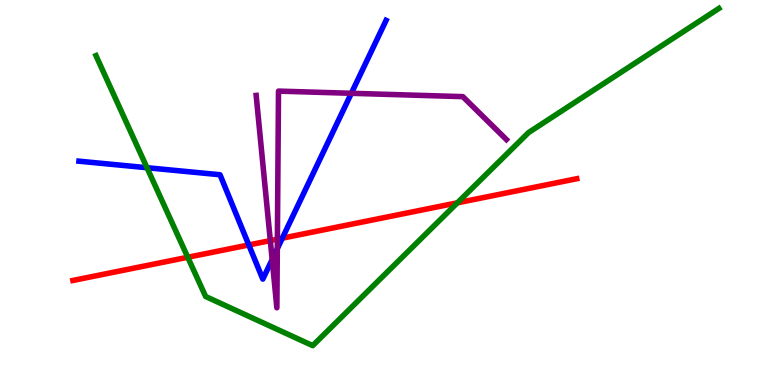[{'lines': ['blue', 'red'], 'intersections': [{'x': 3.21, 'y': 3.64}, {'x': 3.64, 'y': 3.81}]}, {'lines': ['green', 'red'], 'intersections': [{'x': 2.42, 'y': 3.32}, {'x': 5.9, 'y': 4.73}]}, {'lines': ['purple', 'red'], 'intersections': [{'x': 3.49, 'y': 3.75}, {'x': 3.58, 'y': 3.79}]}, {'lines': ['blue', 'green'], 'intersections': [{'x': 1.9, 'y': 5.64}]}, {'lines': ['blue', 'purple'], 'intersections': [{'x': 3.51, 'y': 3.26}, {'x': 3.58, 'y': 3.54}, {'x': 4.53, 'y': 7.58}]}, {'lines': ['green', 'purple'], 'intersections': []}]